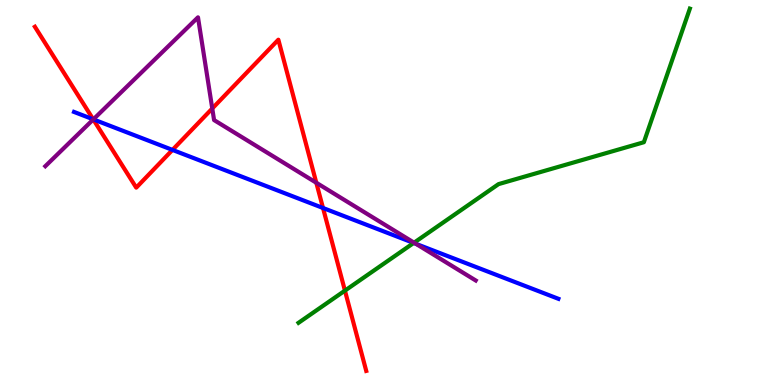[{'lines': ['blue', 'red'], 'intersections': [{'x': 1.2, 'y': 6.9}, {'x': 2.23, 'y': 6.11}, {'x': 4.17, 'y': 4.6}]}, {'lines': ['green', 'red'], 'intersections': [{'x': 4.45, 'y': 2.45}]}, {'lines': ['purple', 'red'], 'intersections': [{'x': 1.2, 'y': 6.9}, {'x': 2.74, 'y': 7.18}, {'x': 4.08, 'y': 5.25}]}, {'lines': ['blue', 'green'], 'intersections': [{'x': 5.34, 'y': 3.69}]}, {'lines': ['blue', 'purple'], 'intersections': [{'x': 1.2, 'y': 6.9}, {'x': 5.37, 'y': 3.67}]}, {'lines': ['green', 'purple'], 'intersections': [{'x': 5.34, 'y': 3.7}]}]